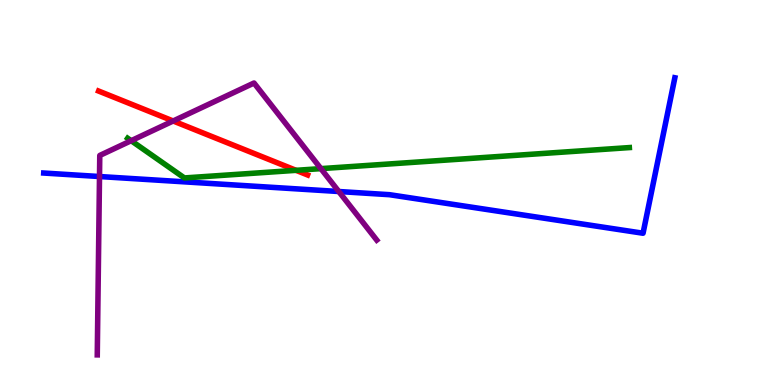[{'lines': ['blue', 'red'], 'intersections': []}, {'lines': ['green', 'red'], 'intersections': [{'x': 3.82, 'y': 5.58}]}, {'lines': ['purple', 'red'], 'intersections': [{'x': 2.23, 'y': 6.86}]}, {'lines': ['blue', 'green'], 'intersections': []}, {'lines': ['blue', 'purple'], 'intersections': [{'x': 1.28, 'y': 5.41}, {'x': 4.37, 'y': 5.03}]}, {'lines': ['green', 'purple'], 'intersections': [{'x': 1.69, 'y': 6.35}, {'x': 4.14, 'y': 5.62}]}]